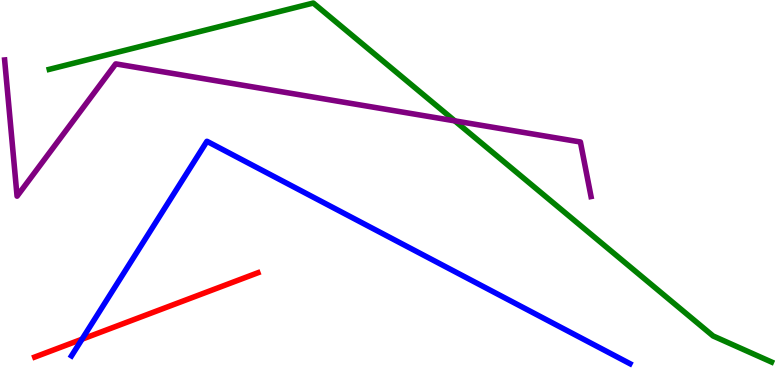[{'lines': ['blue', 'red'], 'intersections': [{'x': 1.06, 'y': 1.19}]}, {'lines': ['green', 'red'], 'intersections': []}, {'lines': ['purple', 'red'], 'intersections': []}, {'lines': ['blue', 'green'], 'intersections': []}, {'lines': ['blue', 'purple'], 'intersections': []}, {'lines': ['green', 'purple'], 'intersections': [{'x': 5.87, 'y': 6.86}]}]